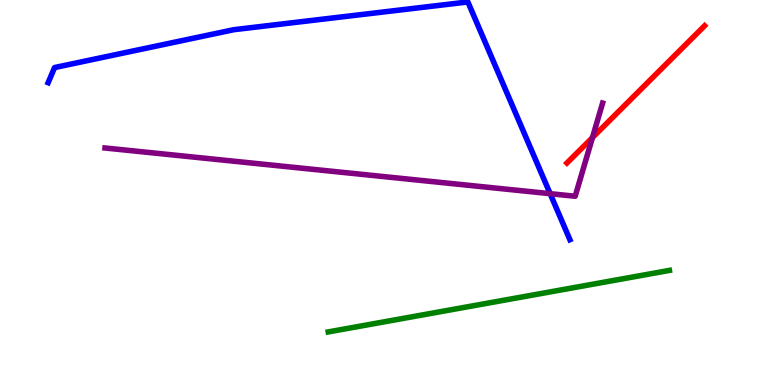[{'lines': ['blue', 'red'], 'intersections': []}, {'lines': ['green', 'red'], 'intersections': []}, {'lines': ['purple', 'red'], 'intersections': [{'x': 7.64, 'y': 6.43}]}, {'lines': ['blue', 'green'], 'intersections': []}, {'lines': ['blue', 'purple'], 'intersections': [{'x': 7.1, 'y': 4.97}]}, {'lines': ['green', 'purple'], 'intersections': []}]